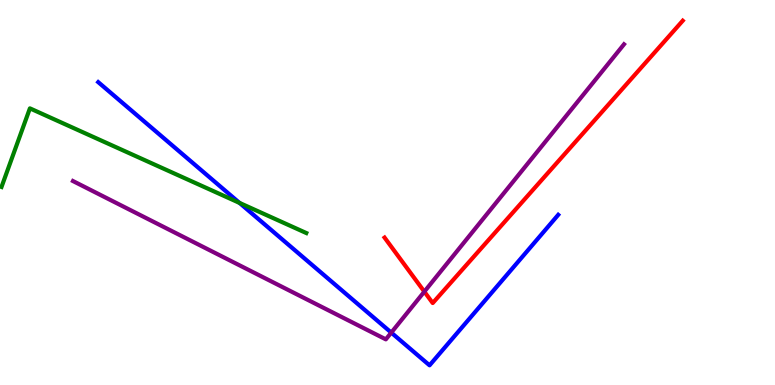[{'lines': ['blue', 'red'], 'intersections': []}, {'lines': ['green', 'red'], 'intersections': []}, {'lines': ['purple', 'red'], 'intersections': [{'x': 5.48, 'y': 2.42}]}, {'lines': ['blue', 'green'], 'intersections': [{'x': 3.09, 'y': 4.73}]}, {'lines': ['blue', 'purple'], 'intersections': [{'x': 5.05, 'y': 1.36}]}, {'lines': ['green', 'purple'], 'intersections': []}]